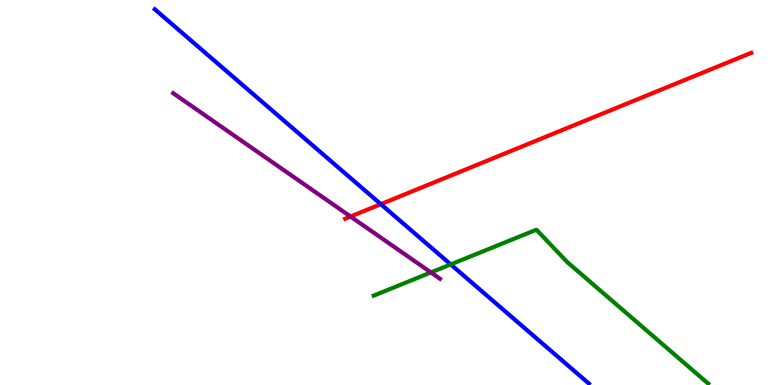[{'lines': ['blue', 'red'], 'intersections': [{'x': 4.91, 'y': 4.7}]}, {'lines': ['green', 'red'], 'intersections': []}, {'lines': ['purple', 'red'], 'intersections': [{'x': 4.52, 'y': 4.38}]}, {'lines': ['blue', 'green'], 'intersections': [{'x': 5.82, 'y': 3.13}]}, {'lines': ['blue', 'purple'], 'intersections': []}, {'lines': ['green', 'purple'], 'intersections': [{'x': 5.56, 'y': 2.92}]}]